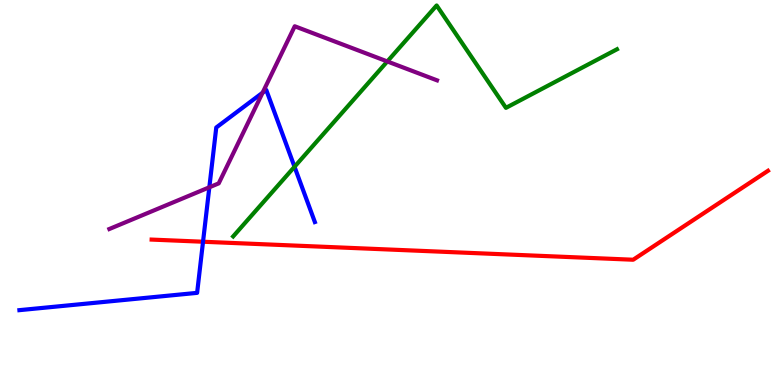[{'lines': ['blue', 'red'], 'intersections': [{'x': 2.62, 'y': 3.72}]}, {'lines': ['green', 'red'], 'intersections': []}, {'lines': ['purple', 'red'], 'intersections': []}, {'lines': ['blue', 'green'], 'intersections': [{'x': 3.8, 'y': 5.67}]}, {'lines': ['blue', 'purple'], 'intersections': [{'x': 2.7, 'y': 5.14}, {'x': 3.39, 'y': 7.59}]}, {'lines': ['green', 'purple'], 'intersections': [{'x': 5.0, 'y': 8.4}]}]